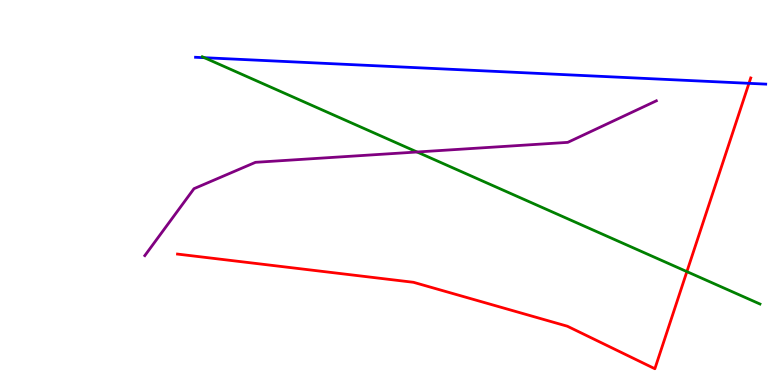[{'lines': ['blue', 'red'], 'intersections': [{'x': 9.66, 'y': 7.84}]}, {'lines': ['green', 'red'], 'intersections': [{'x': 8.86, 'y': 2.95}]}, {'lines': ['purple', 'red'], 'intersections': []}, {'lines': ['blue', 'green'], 'intersections': [{'x': 2.64, 'y': 8.5}]}, {'lines': ['blue', 'purple'], 'intersections': []}, {'lines': ['green', 'purple'], 'intersections': [{'x': 5.38, 'y': 6.05}]}]